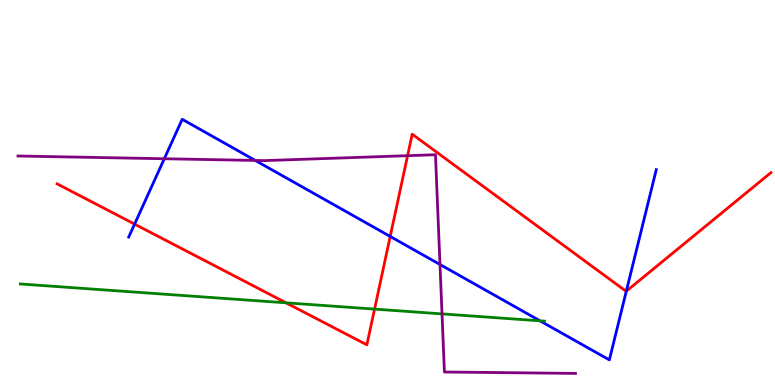[{'lines': ['blue', 'red'], 'intersections': [{'x': 1.74, 'y': 4.18}, {'x': 5.03, 'y': 3.86}, {'x': 8.08, 'y': 2.44}]}, {'lines': ['green', 'red'], 'intersections': [{'x': 3.69, 'y': 2.13}, {'x': 4.83, 'y': 1.97}]}, {'lines': ['purple', 'red'], 'intersections': [{'x': 5.26, 'y': 5.96}]}, {'lines': ['blue', 'green'], 'intersections': [{'x': 6.97, 'y': 1.67}]}, {'lines': ['blue', 'purple'], 'intersections': [{'x': 2.12, 'y': 5.88}, {'x': 3.29, 'y': 5.83}, {'x': 5.68, 'y': 3.13}]}, {'lines': ['green', 'purple'], 'intersections': [{'x': 5.7, 'y': 1.85}]}]